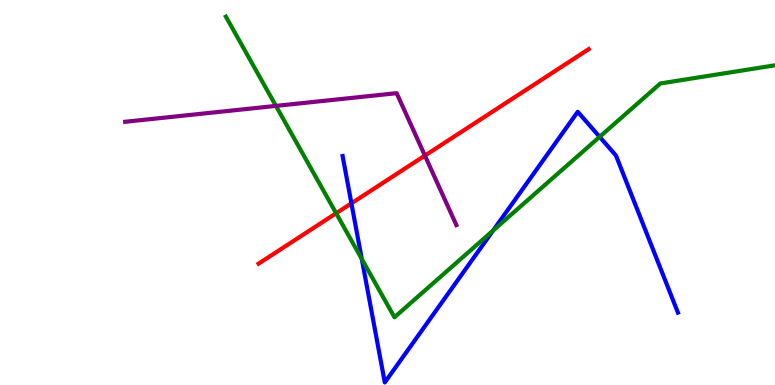[{'lines': ['blue', 'red'], 'intersections': [{'x': 4.53, 'y': 4.72}]}, {'lines': ['green', 'red'], 'intersections': [{'x': 4.34, 'y': 4.46}]}, {'lines': ['purple', 'red'], 'intersections': [{'x': 5.48, 'y': 5.96}]}, {'lines': ['blue', 'green'], 'intersections': [{'x': 4.67, 'y': 3.27}, {'x': 6.36, 'y': 4.01}, {'x': 7.74, 'y': 6.45}]}, {'lines': ['blue', 'purple'], 'intersections': []}, {'lines': ['green', 'purple'], 'intersections': [{'x': 3.56, 'y': 7.25}]}]